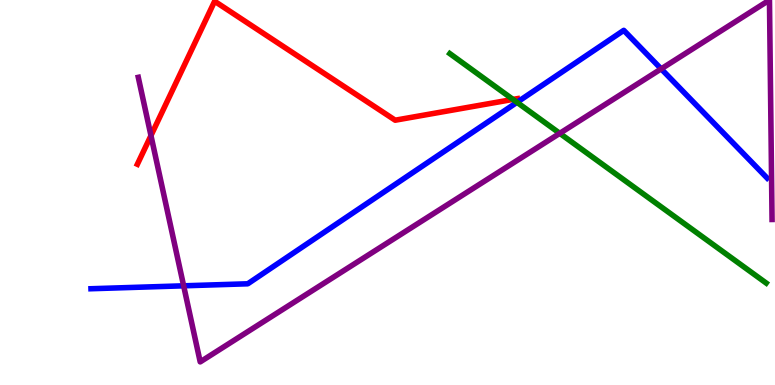[{'lines': ['blue', 'red'], 'intersections': []}, {'lines': ['green', 'red'], 'intersections': [{'x': 6.62, 'y': 7.42}]}, {'lines': ['purple', 'red'], 'intersections': [{'x': 1.95, 'y': 6.48}]}, {'lines': ['blue', 'green'], 'intersections': [{'x': 6.67, 'y': 7.34}]}, {'lines': ['blue', 'purple'], 'intersections': [{'x': 2.37, 'y': 2.58}, {'x': 8.53, 'y': 8.21}]}, {'lines': ['green', 'purple'], 'intersections': [{'x': 7.22, 'y': 6.54}]}]